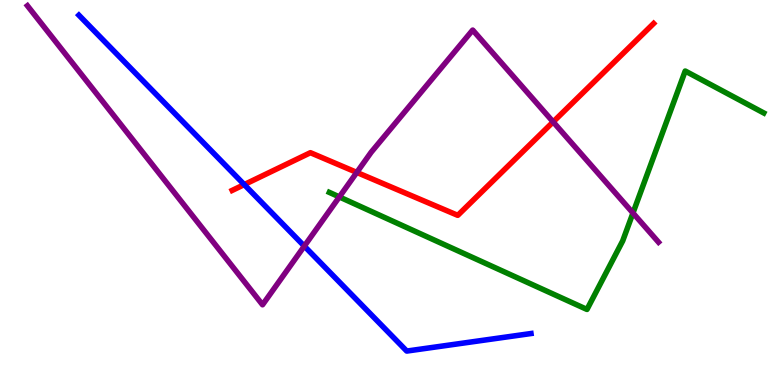[{'lines': ['blue', 'red'], 'intersections': [{'x': 3.15, 'y': 5.21}]}, {'lines': ['green', 'red'], 'intersections': []}, {'lines': ['purple', 'red'], 'intersections': [{'x': 4.6, 'y': 5.52}, {'x': 7.14, 'y': 6.83}]}, {'lines': ['blue', 'green'], 'intersections': []}, {'lines': ['blue', 'purple'], 'intersections': [{'x': 3.93, 'y': 3.61}]}, {'lines': ['green', 'purple'], 'intersections': [{'x': 4.38, 'y': 4.89}, {'x': 8.17, 'y': 4.47}]}]